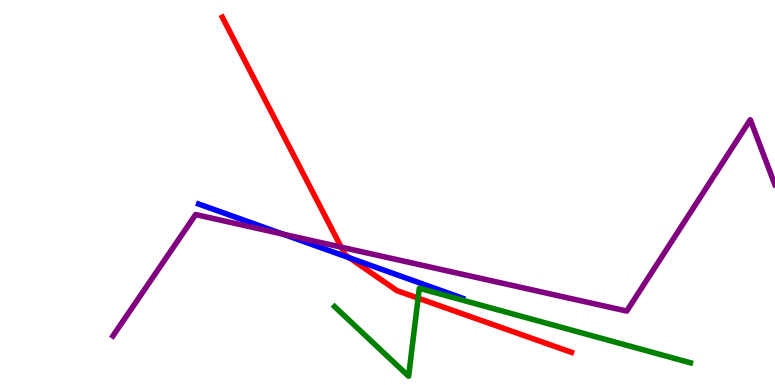[{'lines': ['blue', 'red'], 'intersections': [{'x': 4.51, 'y': 3.3}]}, {'lines': ['green', 'red'], 'intersections': [{'x': 5.39, 'y': 2.26}]}, {'lines': ['purple', 'red'], 'intersections': [{'x': 4.4, 'y': 3.58}]}, {'lines': ['blue', 'green'], 'intersections': []}, {'lines': ['blue', 'purple'], 'intersections': [{'x': 3.65, 'y': 3.92}]}, {'lines': ['green', 'purple'], 'intersections': []}]